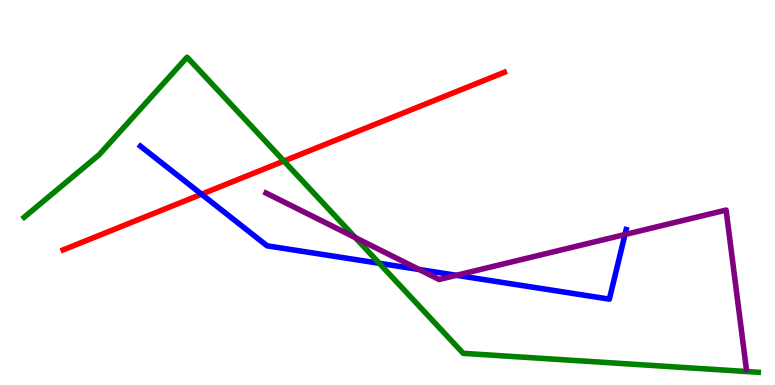[{'lines': ['blue', 'red'], 'intersections': [{'x': 2.6, 'y': 4.96}]}, {'lines': ['green', 'red'], 'intersections': [{'x': 3.66, 'y': 5.82}]}, {'lines': ['purple', 'red'], 'intersections': []}, {'lines': ['blue', 'green'], 'intersections': [{'x': 4.89, 'y': 3.16}]}, {'lines': ['blue', 'purple'], 'intersections': [{'x': 5.41, 'y': 3.0}, {'x': 5.89, 'y': 2.85}, {'x': 8.06, 'y': 3.91}]}, {'lines': ['green', 'purple'], 'intersections': [{'x': 4.58, 'y': 3.83}]}]